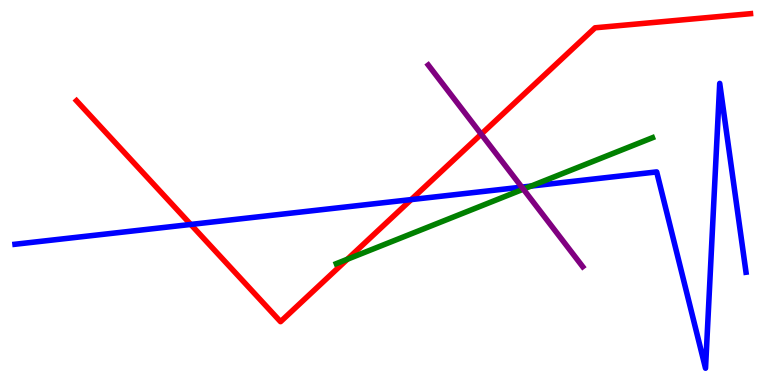[{'lines': ['blue', 'red'], 'intersections': [{'x': 2.46, 'y': 4.17}, {'x': 5.31, 'y': 4.82}]}, {'lines': ['green', 'red'], 'intersections': [{'x': 4.48, 'y': 3.27}]}, {'lines': ['purple', 'red'], 'intersections': [{'x': 6.21, 'y': 6.52}]}, {'lines': ['blue', 'green'], 'intersections': [{'x': 6.85, 'y': 5.17}]}, {'lines': ['blue', 'purple'], 'intersections': [{'x': 6.73, 'y': 5.14}]}, {'lines': ['green', 'purple'], 'intersections': [{'x': 6.75, 'y': 5.09}]}]